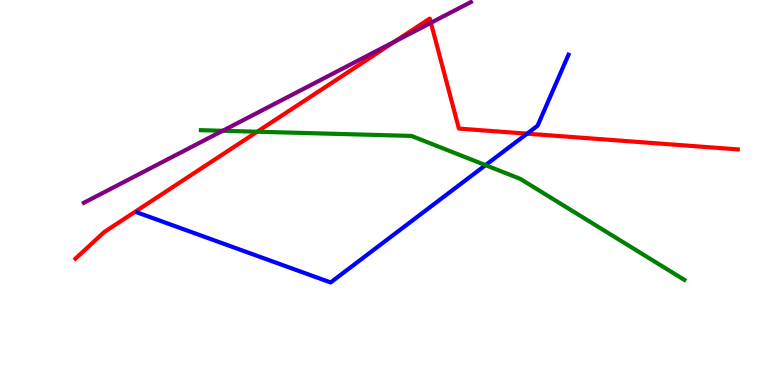[{'lines': ['blue', 'red'], 'intersections': [{'x': 6.8, 'y': 6.53}]}, {'lines': ['green', 'red'], 'intersections': [{'x': 3.32, 'y': 6.58}]}, {'lines': ['purple', 'red'], 'intersections': [{'x': 5.09, 'y': 8.92}, {'x': 5.56, 'y': 9.41}]}, {'lines': ['blue', 'green'], 'intersections': [{'x': 6.26, 'y': 5.71}]}, {'lines': ['blue', 'purple'], 'intersections': []}, {'lines': ['green', 'purple'], 'intersections': [{'x': 2.87, 'y': 6.6}]}]